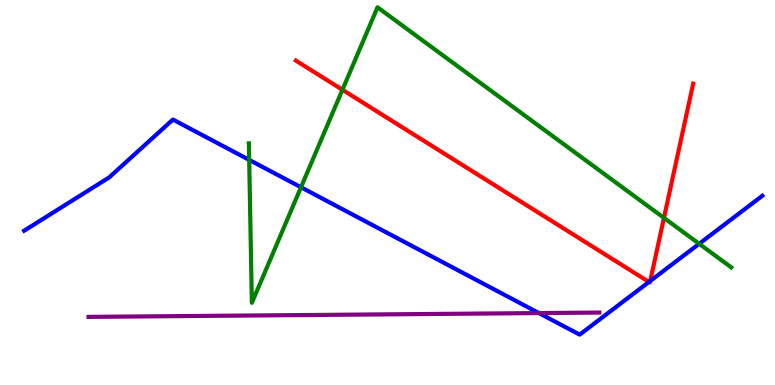[{'lines': ['blue', 'red'], 'intersections': [{'x': 8.37, 'y': 2.68}, {'x': 8.39, 'y': 2.7}]}, {'lines': ['green', 'red'], 'intersections': [{'x': 4.42, 'y': 7.67}, {'x': 8.57, 'y': 4.34}]}, {'lines': ['purple', 'red'], 'intersections': []}, {'lines': ['blue', 'green'], 'intersections': [{'x': 3.22, 'y': 5.85}, {'x': 3.88, 'y': 5.14}, {'x': 9.02, 'y': 3.67}]}, {'lines': ['blue', 'purple'], 'intersections': [{'x': 6.95, 'y': 1.87}]}, {'lines': ['green', 'purple'], 'intersections': []}]